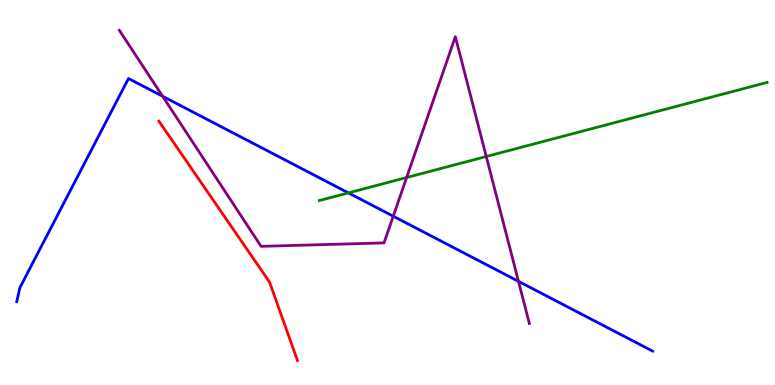[{'lines': ['blue', 'red'], 'intersections': []}, {'lines': ['green', 'red'], 'intersections': []}, {'lines': ['purple', 'red'], 'intersections': []}, {'lines': ['blue', 'green'], 'intersections': [{'x': 4.5, 'y': 4.99}]}, {'lines': ['blue', 'purple'], 'intersections': [{'x': 2.1, 'y': 7.5}, {'x': 5.07, 'y': 4.38}, {'x': 6.69, 'y': 2.69}]}, {'lines': ['green', 'purple'], 'intersections': [{'x': 5.25, 'y': 5.39}, {'x': 6.27, 'y': 5.93}]}]